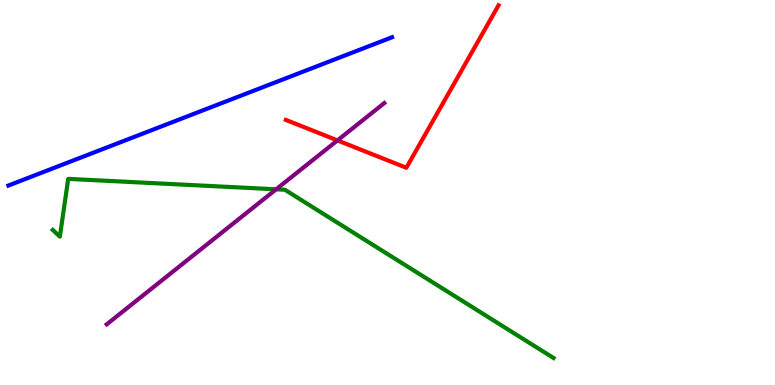[{'lines': ['blue', 'red'], 'intersections': []}, {'lines': ['green', 'red'], 'intersections': []}, {'lines': ['purple', 'red'], 'intersections': [{'x': 4.35, 'y': 6.35}]}, {'lines': ['blue', 'green'], 'intersections': []}, {'lines': ['blue', 'purple'], 'intersections': []}, {'lines': ['green', 'purple'], 'intersections': [{'x': 3.56, 'y': 5.08}]}]